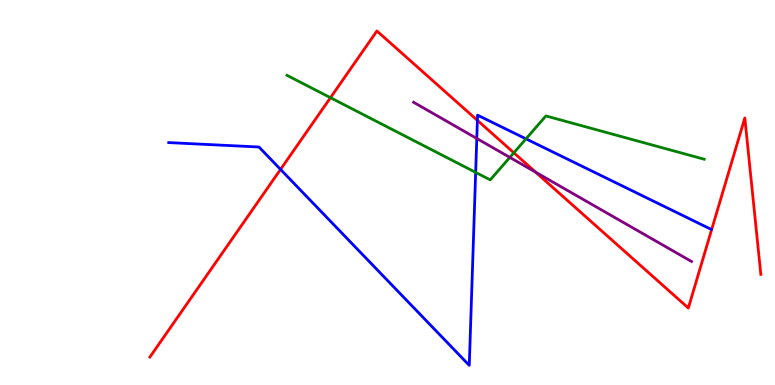[{'lines': ['blue', 'red'], 'intersections': [{'x': 3.62, 'y': 5.6}, {'x': 6.16, 'y': 6.87}]}, {'lines': ['green', 'red'], 'intersections': [{'x': 4.26, 'y': 7.46}, {'x': 6.63, 'y': 6.03}]}, {'lines': ['purple', 'red'], 'intersections': [{'x': 6.91, 'y': 5.53}]}, {'lines': ['blue', 'green'], 'intersections': [{'x': 6.14, 'y': 5.52}, {'x': 6.79, 'y': 6.39}]}, {'lines': ['blue', 'purple'], 'intersections': [{'x': 6.15, 'y': 6.4}]}, {'lines': ['green', 'purple'], 'intersections': [{'x': 6.58, 'y': 5.91}]}]